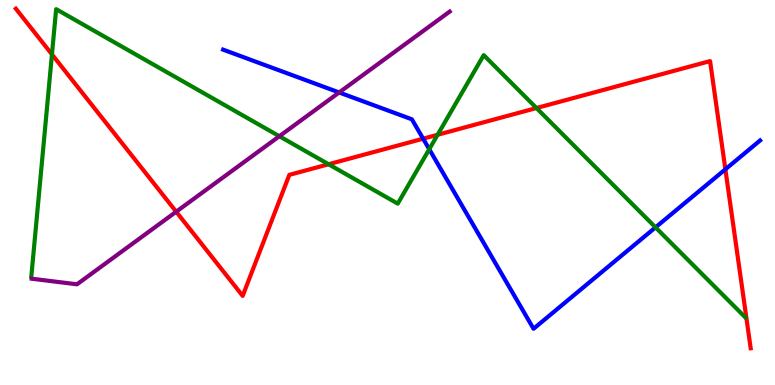[{'lines': ['blue', 'red'], 'intersections': [{'x': 5.46, 'y': 6.4}, {'x': 9.36, 'y': 5.6}]}, {'lines': ['green', 'red'], 'intersections': [{'x': 0.67, 'y': 8.59}, {'x': 4.24, 'y': 5.73}, {'x': 5.65, 'y': 6.5}, {'x': 6.92, 'y': 7.19}]}, {'lines': ['purple', 'red'], 'intersections': [{'x': 2.27, 'y': 4.5}]}, {'lines': ['blue', 'green'], 'intersections': [{'x': 5.54, 'y': 6.12}, {'x': 8.46, 'y': 4.09}]}, {'lines': ['blue', 'purple'], 'intersections': [{'x': 4.38, 'y': 7.6}]}, {'lines': ['green', 'purple'], 'intersections': [{'x': 3.6, 'y': 6.46}]}]